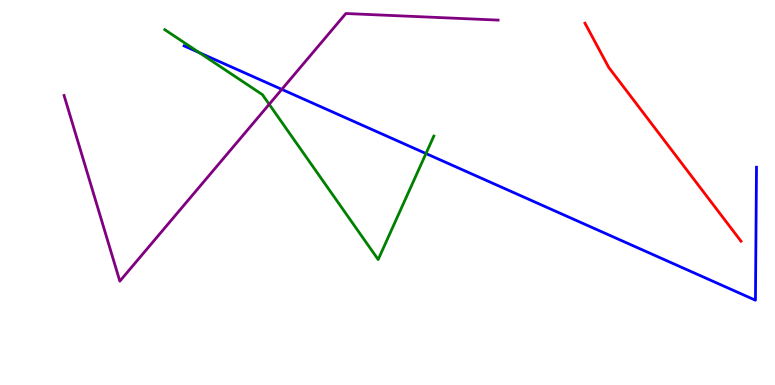[{'lines': ['blue', 'red'], 'intersections': []}, {'lines': ['green', 'red'], 'intersections': []}, {'lines': ['purple', 'red'], 'intersections': []}, {'lines': ['blue', 'green'], 'intersections': [{'x': 2.57, 'y': 8.63}, {'x': 5.5, 'y': 6.01}]}, {'lines': ['blue', 'purple'], 'intersections': [{'x': 3.64, 'y': 7.68}]}, {'lines': ['green', 'purple'], 'intersections': [{'x': 3.47, 'y': 7.29}]}]